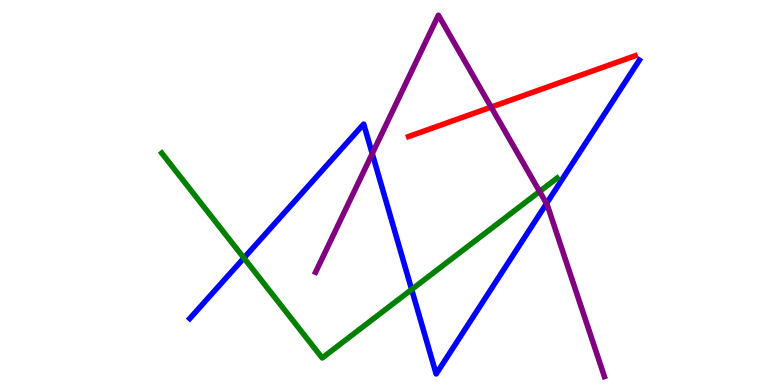[{'lines': ['blue', 'red'], 'intersections': []}, {'lines': ['green', 'red'], 'intersections': []}, {'lines': ['purple', 'red'], 'intersections': [{'x': 6.34, 'y': 7.22}]}, {'lines': ['blue', 'green'], 'intersections': [{'x': 3.15, 'y': 3.3}, {'x': 5.31, 'y': 2.48}]}, {'lines': ['blue', 'purple'], 'intersections': [{'x': 4.8, 'y': 6.01}, {'x': 7.05, 'y': 4.71}]}, {'lines': ['green', 'purple'], 'intersections': [{'x': 6.96, 'y': 5.03}]}]